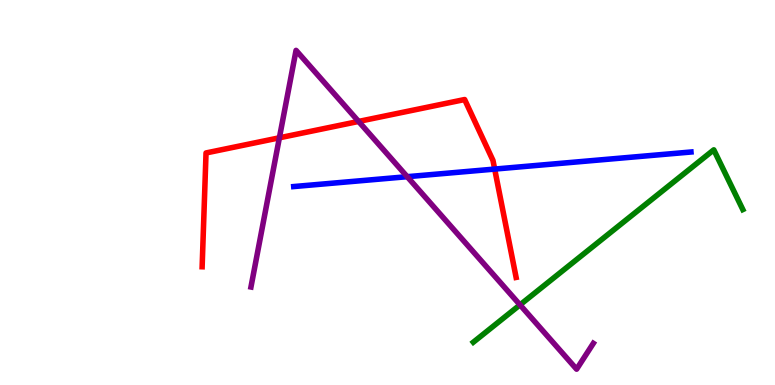[{'lines': ['blue', 'red'], 'intersections': [{'x': 6.38, 'y': 5.61}]}, {'lines': ['green', 'red'], 'intersections': []}, {'lines': ['purple', 'red'], 'intersections': [{'x': 3.61, 'y': 6.42}, {'x': 4.63, 'y': 6.85}]}, {'lines': ['blue', 'green'], 'intersections': []}, {'lines': ['blue', 'purple'], 'intersections': [{'x': 5.25, 'y': 5.41}]}, {'lines': ['green', 'purple'], 'intersections': [{'x': 6.71, 'y': 2.08}]}]